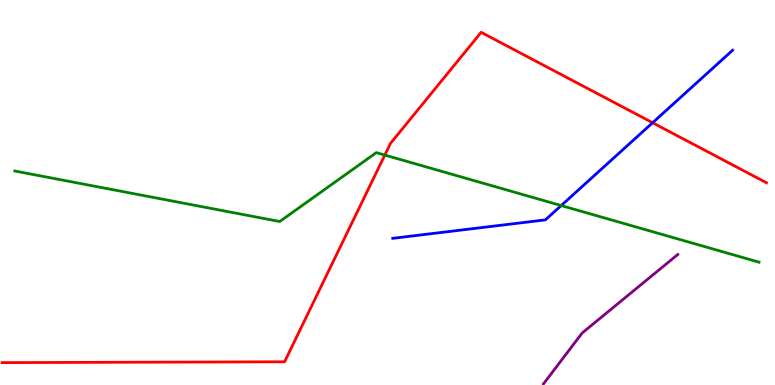[{'lines': ['blue', 'red'], 'intersections': [{'x': 8.42, 'y': 6.81}]}, {'lines': ['green', 'red'], 'intersections': [{'x': 4.97, 'y': 5.97}]}, {'lines': ['purple', 'red'], 'intersections': []}, {'lines': ['blue', 'green'], 'intersections': [{'x': 7.24, 'y': 4.66}]}, {'lines': ['blue', 'purple'], 'intersections': []}, {'lines': ['green', 'purple'], 'intersections': []}]